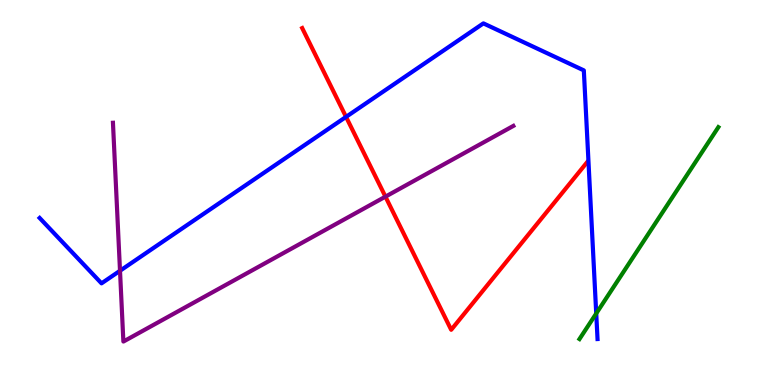[{'lines': ['blue', 'red'], 'intersections': [{'x': 4.47, 'y': 6.96}]}, {'lines': ['green', 'red'], 'intersections': []}, {'lines': ['purple', 'red'], 'intersections': [{'x': 4.97, 'y': 4.89}]}, {'lines': ['blue', 'green'], 'intersections': [{'x': 7.69, 'y': 1.86}]}, {'lines': ['blue', 'purple'], 'intersections': [{'x': 1.55, 'y': 2.97}]}, {'lines': ['green', 'purple'], 'intersections': []}]